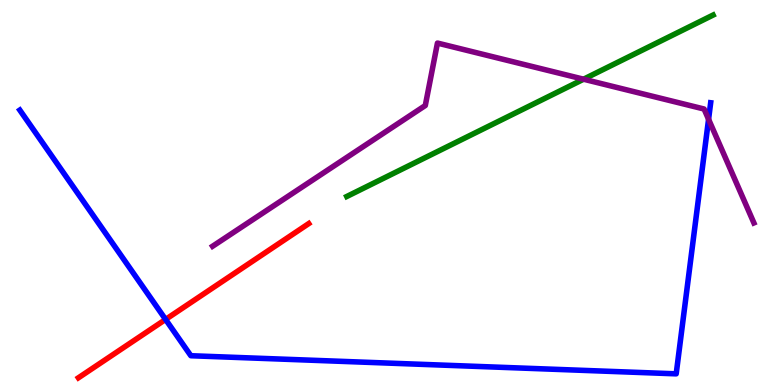[{'lines': ['blue', 'red'], 'intersections': [{'x': 2.14, 'y': 1.7}]}, {'lines': ['green', 'red'], 'intersections': []}, {'lines': ['purple', 'red'], 'intersections': []}, {'lines': ['blue', 'green'], 'intersections': []}, {'lines': ['blue', 'purple'], 'intersections': [{'x': 9.14, 'y': 6.9}]}, {'lines': ['green', 'purple'], 'intersections': [{'x': 7.53, 'y': 7.94}]}]